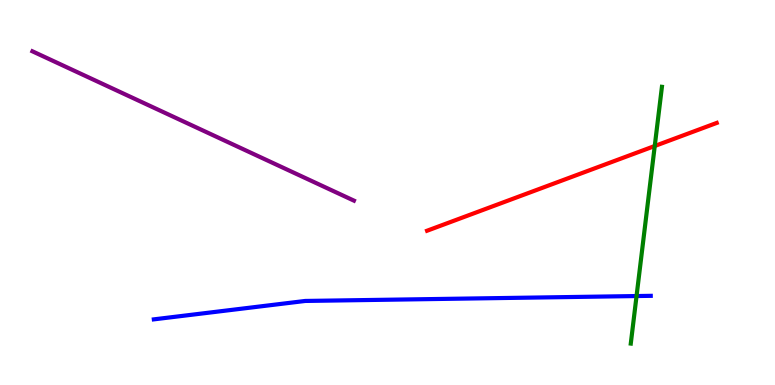[{'lines': ['blue', 'red'], 'intersections': []}, {'lines': ['green', 'red'], 'intersections': [{'x': 8.45, 'y': 6.21}]}, {'lines': ['purple', 'red'], 'intersections': []}, {'lines': ['blue', 'green'], 'intersections': [{'x': 8.21, 'y': 2.31}]}, {'lines': ['blue', 'purple'], 'intersections': []}, {'lines': ['green', 'purple'], 'intersections': []}]